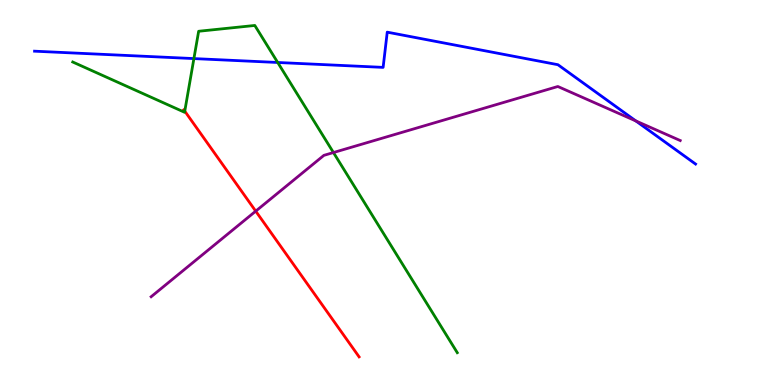[{'lines': ['blue', 'red'], 'intersections': []}, {'lines': ['green', 'red'], 'intersections': [{'x': 2.38, 'y': 7.11}]}, {'lines': ['purple', 'red'], 'intersections': [{'x': 3.3, 'y': 4.52}]}, {'lines': ['blue', 'green'], 'intersections': [{'x': 2.5, 'y': 8.48}, {'x': 3.58, 'y': 8.38}]}, {'lines': ['blue', 'purple'], 'intersections': [{'x': 8.2, 'y': 6.86}]}, {'lines': ['green', 'purple'], 'intersections': [{'x': 4.3, 'y': 6.04}]}]